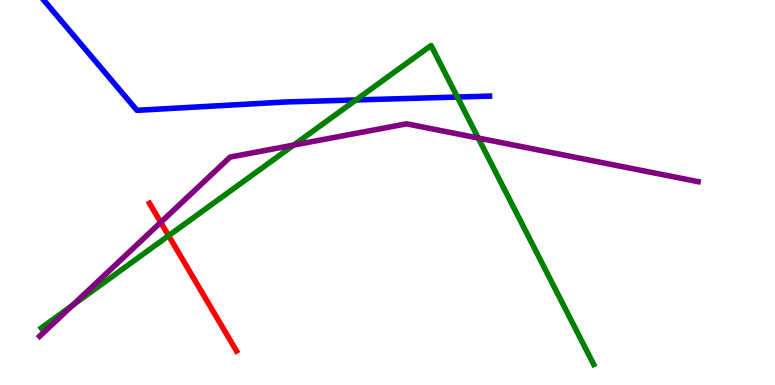[{'lines': ['blue', 'red'], 'intersections': []}, {'lines': ['green', 'red'], 'intersections': [{'x': 2.18, 'y': 3.88}]}, {'lines': ['purple', 'red'], 'intersections': [{'x': 2.07, 'y': 4.22}]}, {'lines': ['blue', 'green'], 'intersections': [{'x': 4.59, 'y': 7.4}, {'x': 5.9, 'y': 7.48}]}, {'lines': ['blue', 'purple'], 'intersections': []}, {'lines': ['green', 'purple'], 'intersections': [{'x': 0.937, 'y': 2.07}, {'x': 3.79, 'y': 6.23}, {'x': 6.17, 'y': 6.41}]}]